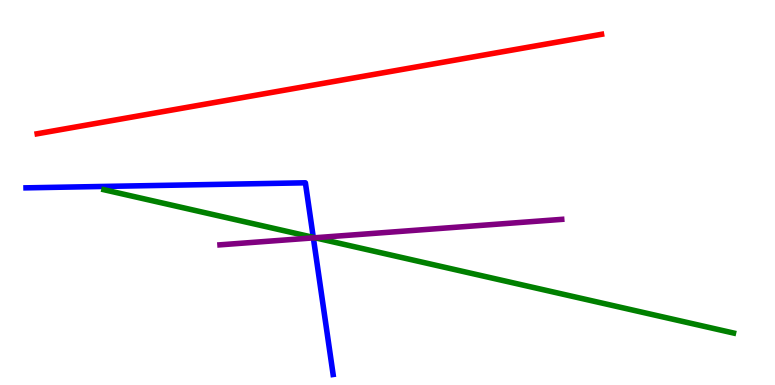[{'lines': ['blue', 'red'], 'intersections': []}, {'lines': ['green', 'red'], 'intersections': []}, {'lines': ['purple', 'red'], 'intersections': []}, {'lines': ['blue', 'green'], 'intersections': [{'x': 4.04, 'y': 3.83}]}, {'lines': ['blue', 'purple'], 'intersections': [{'x': 4.04, 'y': 3.82}]}, {'lines': ['green', 'purple'], 'intersections': [{'x': 4.06, 'y': 3.82}]}]